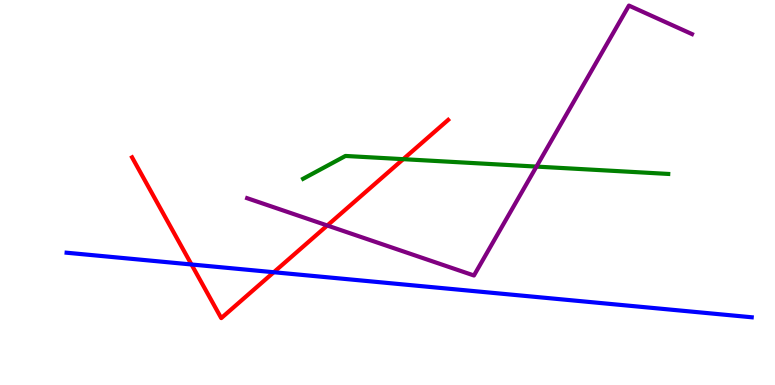[{'lines': ['blue', 'red'], 'intersections': [{'x': 2.47, 'y': 3.13}, {'x': 3.53, 'y': 2.93}]}, {'lines': ['green', 'red'], 'intersections': [{'x': 5.2, 'y': 5.87}]}, {'lines': ['purple', 'red'], 'intersections': [{'x': 4.22, 'y': 4.14}]}, {'lines': ['blue', 'green'], 'intersections': []}, {'lines': ['blue', 'purple'], 'intersections': []}, {'lines': ['green', 'purple'], 'intersections': [{'x': 6.92, 'y': 5.67}]}]